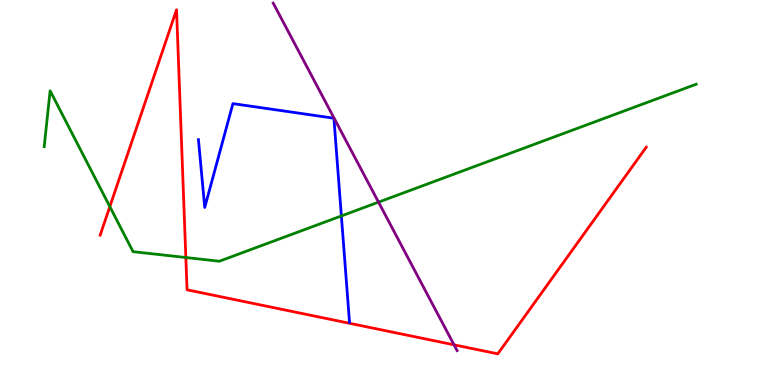[{'lines': ['blue', 'red'], 'intersections': []}, {'lines': ['green', 'red'], 'intersections': [{'x': 1.42, 'y': 4.63}, {'x': 2.4, 'y': 3.31}]}, {'lines': ['purple', 'red'], 'intersections': [{'x': 5.86, 'y': 1.04}]}, {'lines': ['blue', 'green'], 'intersections': [{'x': 4.4, 'y': 4.39}]}, {'lines': ['blue', 'purple'], 'intersections': []}, {'lines': ['green', 'purple'], 'intersections': [{'x': 4.88, 'y': 4.75}]}]